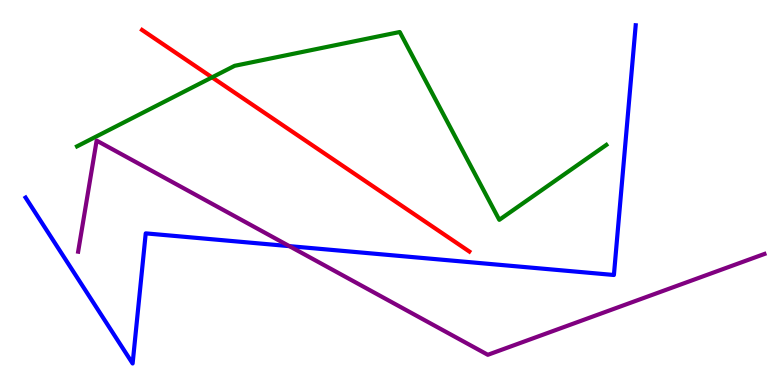[{'lines': ['blue', 'red'], 'intersections': []}, {'lines': ['green', 'red'], 'intersections': [{'x': 2.74, 'y': 7.99}]}, {'lines': ['purple', 'red'], 'intersections': []}, {'lines': ['blue', 'green'], 'intersections': []}, {'lines': ['blue', 'purple'], 'intersections': [{'x': 3.73, 'y': 3.61}]}, {'lines': ['green', 'purple'], 'intersections': []}]